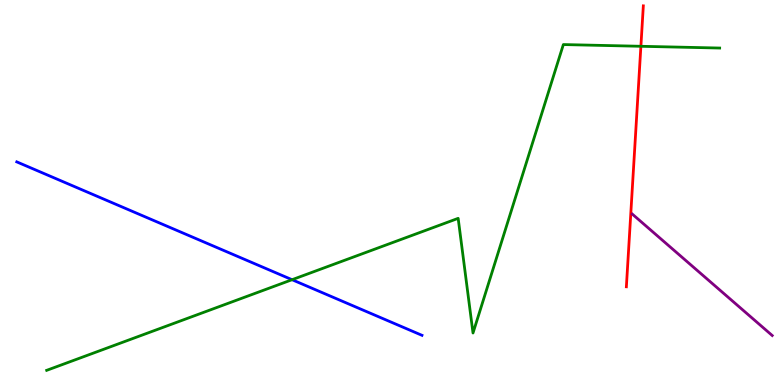[{'lines': ['blue', 'red'], 'intersections': []}, {'lines': ['green', 'red'], 'intersections': [{'x': 8.27, 'y': 8.8}]}, {'lines': ['purple', 'red'], 'intersections': []}, {'lines': ['blue', 'green'], 'intersections': [{'x': 3.77, 'y': 2.73}]}, {'lines': ['blue', 'purple'], 'intersections': []}, {'lines': ['green', 'purple'], 'intersections': []}]